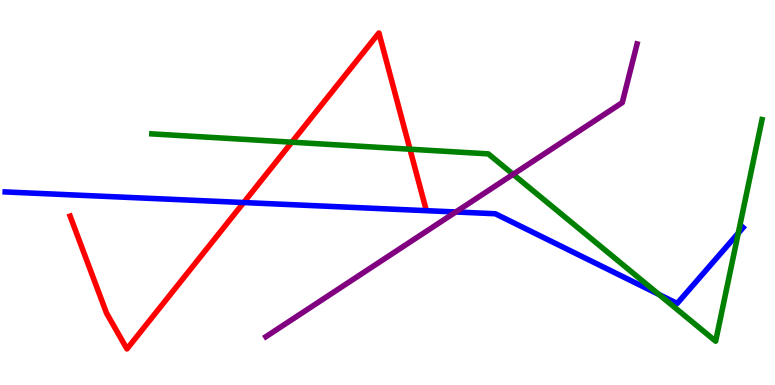[{'lines': ['blue', 'red'], 'intersections': [{'x': 3.14, 'y': 4.74}]}, {'lines': ['green', 'red'], 'intersections': [{'x': 3.77, 'y': 6.31}, {'x': 5.29, 'y': 6.12}]}, {'lines': ['purple', 'red'], 'intersections': []}, {'lines': ['blue', 'green'], 'intersections': [{'x': 8.5, 'y': 2.35}, {'x': 9.53, 'y': 3.94}]}, {'lines': ['blue', 'purple'], 'intersections': [{'x': 5.88, 'y': 4.49}]}, {'lines': ['green', 'purple'], 'intersections': [{'x': 6.62, 'y': 5.47}]}]